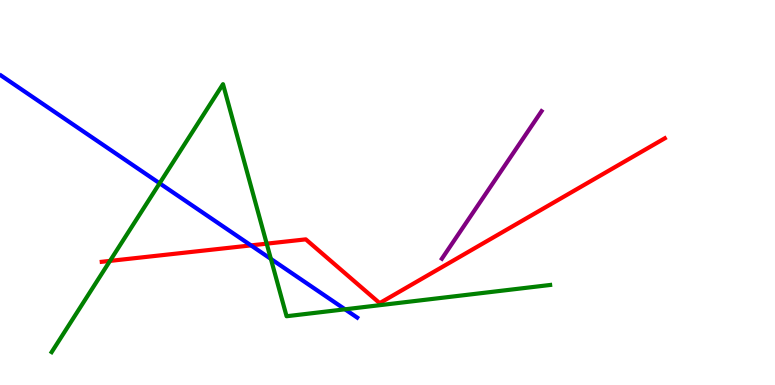[{'lines': ['blue', 'red'], 'intersections': [{'x': 3.24, 'y': 3.63}]}, {'lines': ['green', 'red'], 'intersections': [{'x': 1.42, 'y': 3.22}, {'x': 3.44, 'y': 3.67}]}, {'lines': ['purple', 'red'], 'intersections': []}, {'lines': ['blue', 'green'], 'intersections': [{'x': 2.06, 'y': 5.24}, {'x': 3.5, 'y': 3.28}, {'x': 4.45, 'y': 1.97}]}, {'lines': ['blue', 'purple'], 'intersections': []}, {'lines': ['green', 'purple'], 'intersections': []}]